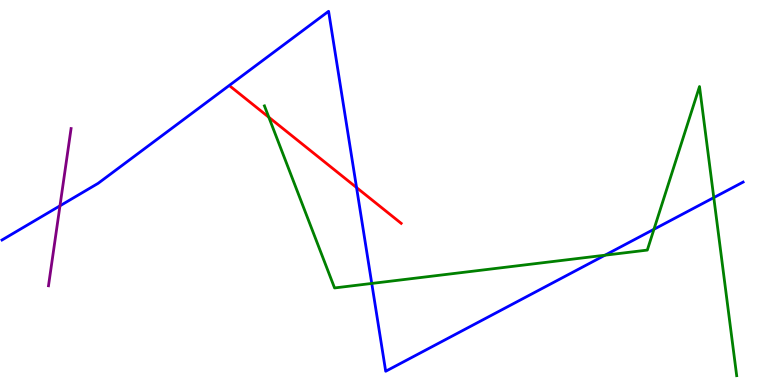[{'lines': ['blue', 'red'], 'intersections': [{'x': 4.6, 'y': 5.13}]}, {'lines': ['green', 'red'], 'intersections': [{'x': 3.47, 'y': 6.96}]}, {'lines': ['purple', 'red'], 'intersections': []}, {'lines': ['blue', 'green'], 'intersections': [{'x': 4.8, 'y': 2.64}, {'x': 7.81, 'y': 3.37}, {'x': 8.44, 'y': 4.04}, {'x': 9.21, 'y': 4.87}]}, {'lines': ['blue', 'purple'], 'intersections': [{'x': 0.774, 'y': 4.65}]}, {'lines': ['green', 'purple'], 'intersections': []}]